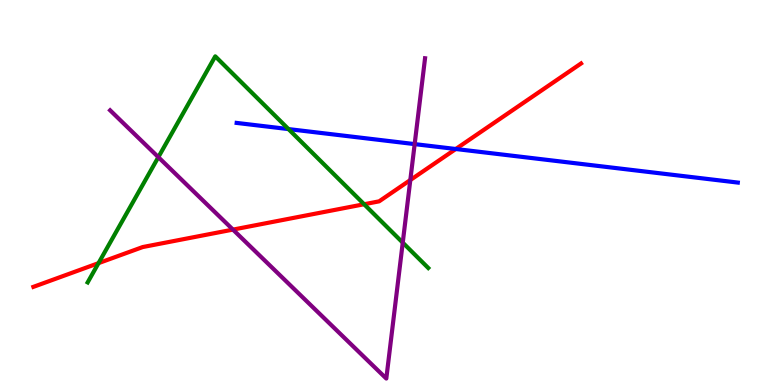[{'lines': ['blue', 'red'], 'intersections': [{'x': 5.88, 'y': 6.13}]}, {'lines': ['green', 'red'], 'intersections': [{'x': 1.27, 'y': 3.17}, {'x': 4.7, 'y': 4.69}]}, {'lines': ['purple', 'red'], 'intersections': [{'x': 3.01, 'y': 4.04}, {'x': 5.29, 'y': 5.32}]}, {'lines': ['blue', 'green'], 'intersections': [{'x': 3.72, 'y': 6.65}]}, {'lines': ['blue', 'purple'], 'intersections': [{'x': 5.35, 'y': 6.26}]}, {'lines': ['green', 'purple'], 'intersections': [{'x': 2.04, 'y': 5.92}, {'x': 5.2, 'y': 3.7}]}]